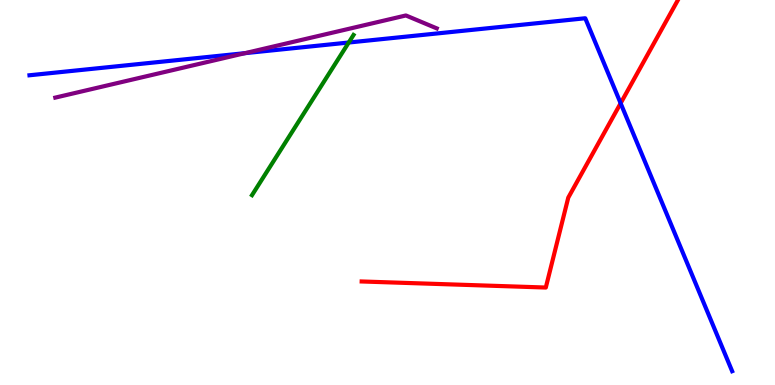[{'lines': ['blue', 'red'], 'intersections': [{'x': 8.01, 'y': 7.32}]}, {'lines': ['green', 'red'], 'intersections': []}, {'lines': ['purple', 'red'], 'intersections': []}, {'lines': ['blue', 'green'], 'intersections': [{'x': 4.5, 'y': 8.9}]}, {'lines': ['blue', 'purple'], 'intersections': [{'x': 3.16, 'y': 8.62}]}, {'lines': ['green', 'purple'], 'intersections': []}]